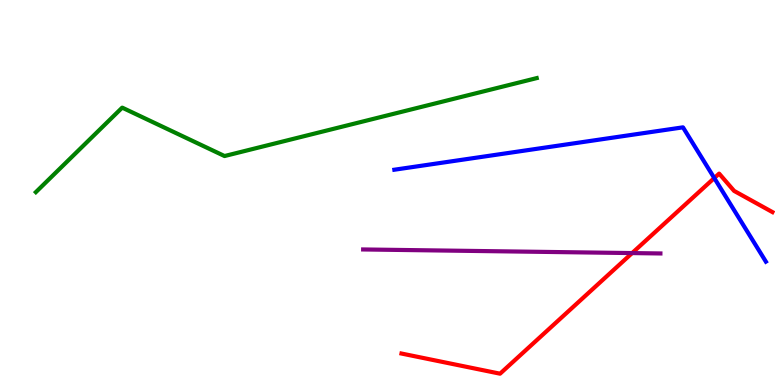[{'lines': ['blue', 'red'], 'intersections': [{'x': 9.22, 'y': 5.38}]}, {'lines': ['green', 'red'], 'intersections': []}, {'lines': ['purple', 'red'], 'intersections': [{'x': 8.16, 'y': 3.43}]}, {'lines': ['blue', 'green'], 'intersections': []}, {'lines': ['blue', 'purple'], 'intersections': []}, {'lines': ['green', 'purple'], 'intersections': []}]